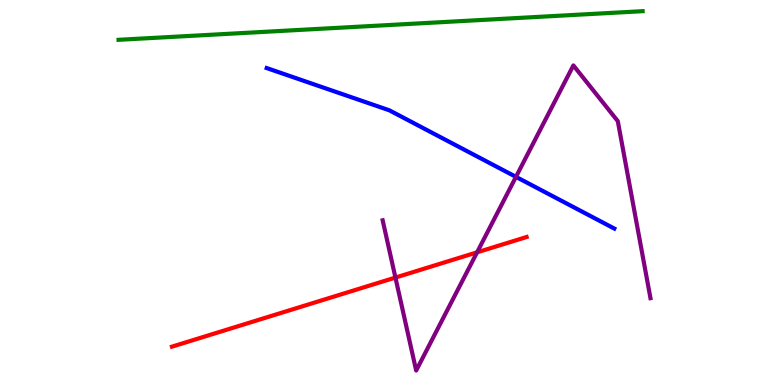[{'lines': ['blue', 'red'], 'intersections': []}, {'lines': ['green', 'red'], 'intersections': []}, {'lines': ['purple', 'red'], 'intersections': [{'x': 5.1, 'y': 2.79}, {'x': 6.16, 'y': 3.45}]}, {'lines': ['blue', 'green'], 'intersections': []}, {'lines': ['blue', 'purple'], 'intersections': [{'x': 6.66, 'y': 5.41}]}, {'lines': ['green', 'purple'], 'intersections': []}]